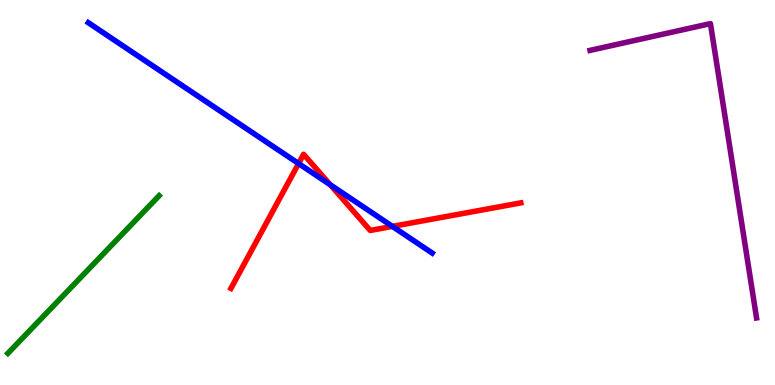[{'lines': ['blue', 'red'], 'intersections': [{'x': 3.85, 'y': 5.75}, {'x': 4.26, 'y': 5.2}, {'x': 5.06, 'y': 4.12}]}, {'lines': ['green', 'red'], 'intersections': []}, {'lines': ['purple', 'red'], 'intersections': []}, {'lines': ['blue', 'green'], 'intersections': []}, {'lines': ['blue', 'purple'], 'intersections': []}, {'lines': ['green', 'purple'], 'intersections': []}]